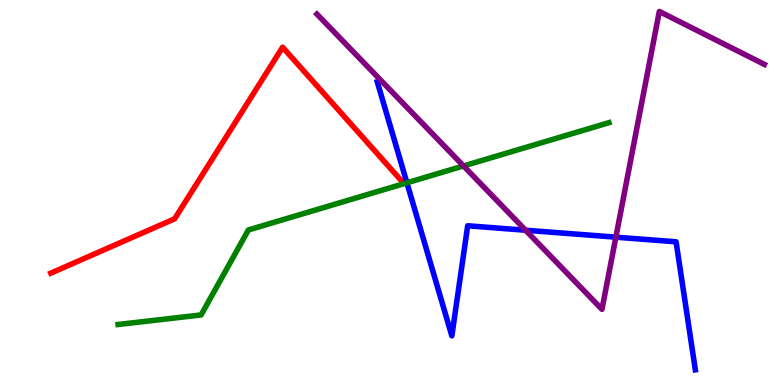[{'lines': ['blue', 'red'], 'intersections': []}, {'lines': ['green', 'red'], 'intersections': []}, {'lines': ['purple', 'red'], 'intersections': []}, {'lines': ['blue', 'green'], 'intersections': [{'x': 5.25, 'y': 5.25}]}, {'lines': ['blue', 'purple'], 'intersections': [{'x': 6.78, 'y': 4.02}, {'x': 7.95, 'y': 3.84}]}, {'lines': ['green', 'purple'], 'intersections': [{'x': 5.98, 'y': 5.69}]}]